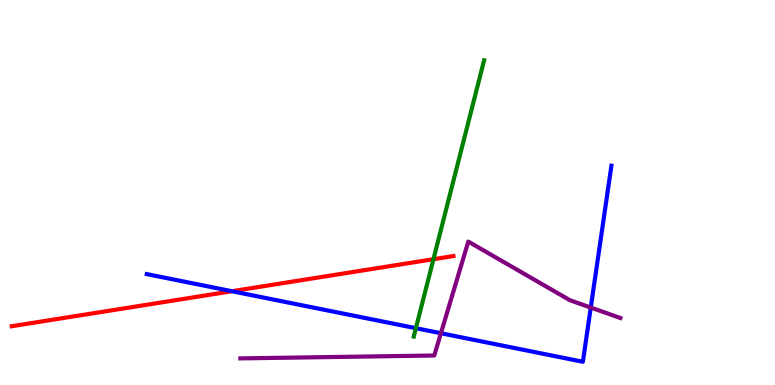[{'lines': ['blue', 'red'], 'intersections': [{'x': 2.99, 'y': 2.44}]}, {'lines': ['green', 'red'], 'intersections': [{'x': 5.59, 'y': 3.27}]}, {'lines': ['purple', 'red'], 'intersections': []}, {'lines': ['blue', 'green'], 'intersections': [{'x': 5.37, 'y': 1.48}]}, {'lines': ['blue', 'purple'], 'intersections': [{'x': 5.69, 'y': 1.34}, {'x': 7.62, 'y': 2.01}]}, {'lines': ['green', 'purple'], 'intersections': []}]